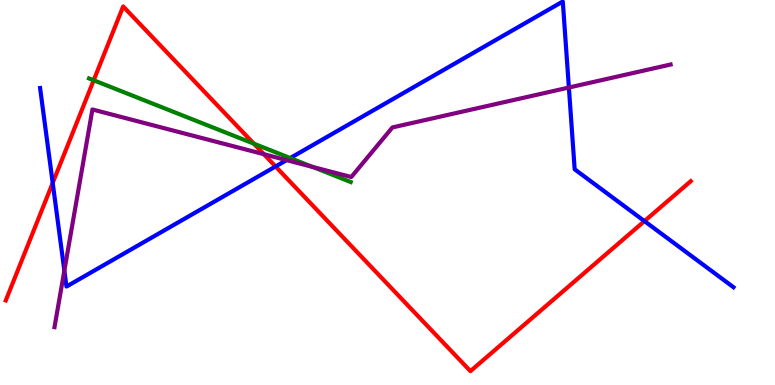[{'lines': ['blue', 'red'], 'intersections': [{'x': 0.68, 'y': 5.25}, {'x': 3.56, 'y': 5.68}, {'x': 8.32, 'y': 4.26}]}, {'lines': ['green', 'red'], 'intersections': [{'x': 1.21, 'y': 7.92}, {'x': 3.28, 'y': 6.27}]}, {'lines': ['purple', 'red'], 'intersections': [{'x': 3.4, 'y': 5.99}]}, {'lines': ['blue', 'green'], 'intersections': [{'x': 3.74, 'y': 5.89}]}, {'lines': ['blue', 'purple'], 'intersections': [{'x': 0.83, 'y': 2.97}, {'x': 3.7, 'y': 5.84}, {'x': 7.34, 'y': 7.73}]}, {'lines': ['green', 'purple'], 'intersections': [{'x': 4.03, 'y': 5.66}]}]